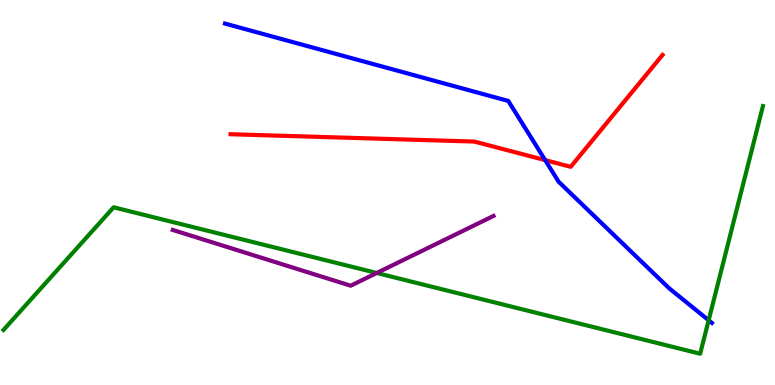[{'lines': ['blue', 'red'], 'intersections': [{'x': 7.03, 'y': 5.84}]}, {'lines': ['green', 'red'], 'intersections': []}, {'lines': ['purple', 'red'], 'intersections': []}, {'lines': ['blue', 'green'], 'intersections': [{'x': 9.14, 'y': 1.68}]}, {'lines': ['blue', 'purple'], 'intersections': []}, {'lines': ['green', 'purple'], 'intersections': [{'x': 4.86, 'y': 2.91}]}]